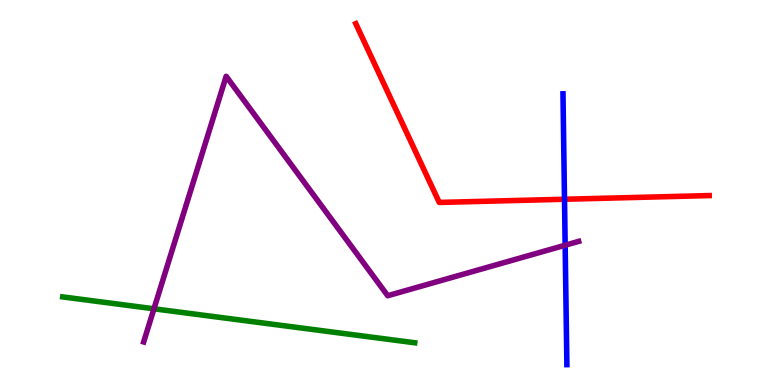[{'lines': ['blue', 'red'], 'intersections': [{'x': 7.28, 'y': 4.82}]}, {'lines': ['green', 'red'], 'intersections': []}, {'lines': ['purple', 'red'], 'intersections': []}, {'lines': ['blue', 'green'], 'intersections': []}, {'lines': ['blue', 'purple'], 'intersections': [{'x': 7.29, 'y': 3.63}]}, {'lines': ['green', 'purple'], 'intersections': [{'x': 1.99, 'y': 1.98}]}]